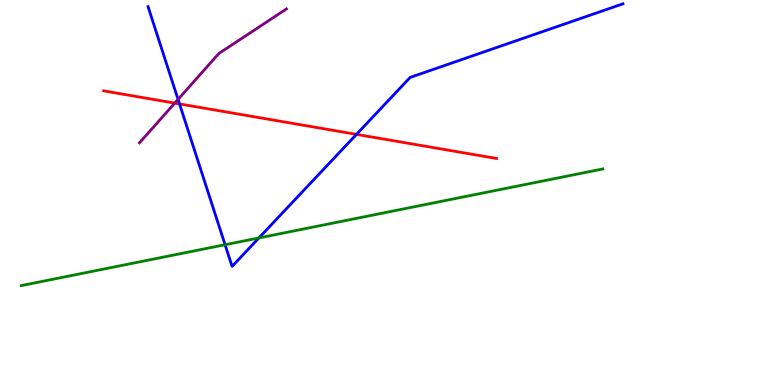[{'lines': ['blue', 'red'], 'intersections': [{'x': 2.32, 'y': 7.3}, {'x': 4.6, 'y': 6.51}]}, {'lines': ['green', 'red'], 'intersections': []}, {'lines': ['purple', 'red'], 'intersections': [{'x': 2.26, 'y': 7.32}]}, {'lines': ['blue', 'green'], 'intersections': [{'x': 2.9, 'y': 3.64}, {'x': 3.34, 'y': 3.82}]}, {'lines': ['blue', 'purple'], 'intersections': [{'x': 2.3, 'y': 7.42}]}, {'lines': ['green', 'purple'], 'intersections': []}]